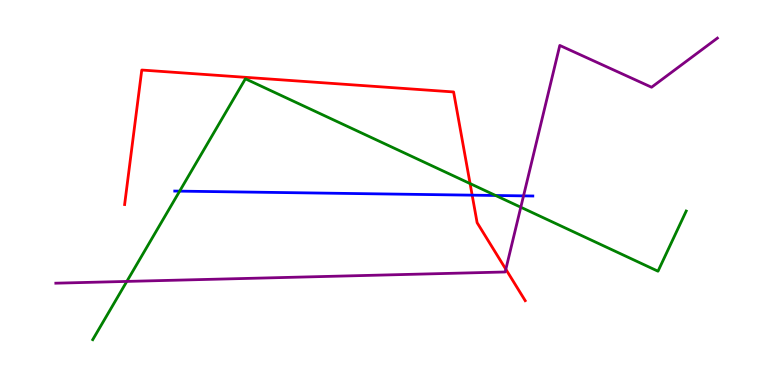[{'lines': ['blue', 'red'], 'intersections': [{'x': 6.09, 'y': 4.93}]}, {'lines': ['green', 'red'], 'intersections': [{'x': 6.07, 'y': 5.23}]}, {'lines': ['purple', 'red'], 'intersections': [{'x': 6.53, 'y': 3.01}]}, {'lines': ['blue', 'green'], 'intersections': [{'x': 2.32, 'y': 5.04}, {'x': 6.39, 'y': 4.92}]}, {'lines': ['blue', 'purple'], 'intersections': [{'x': 6.76, 'y': 4.91}]}, {'lines': ['green', 'purple'], 'intersections': [{'x': 1.64, 'y': 2.69}, {'x': 6.72, 'y': 4.62}]}]